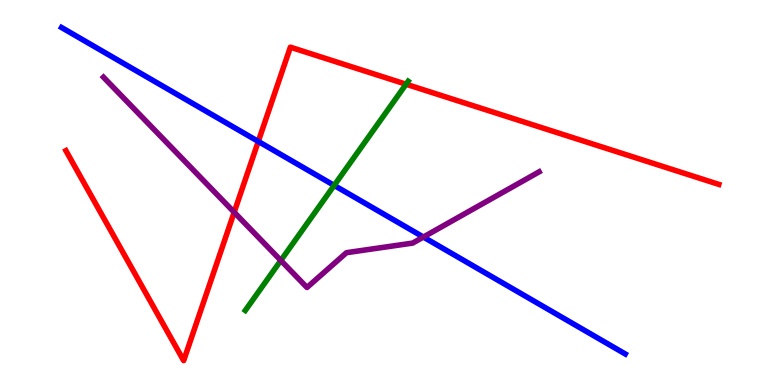[{'lines': ['blue', 'red'], 'intersections': [{'x': 3.33, 'y': 6.33}]}, {'lines': ['green', 'red'], 'intersections': [{'x': 5.24, 'y': 7.81}]}, {'lines': ['purple', 'red'], 'intersections': [{'x': 3.02, 'y': 4.49}]}, {'lines': ['blue', 'green'], 'intersections': [{'x': 4.31, 'y': 5.18}]}, {'lines': ['blue', 'purple'], 'intersections': [{'x': 5.46, 'y': 3.84}]}, {'lines': ['green', 'purple'], 'intersections': [{'x': 3.62, 'y': 3.23}]}]